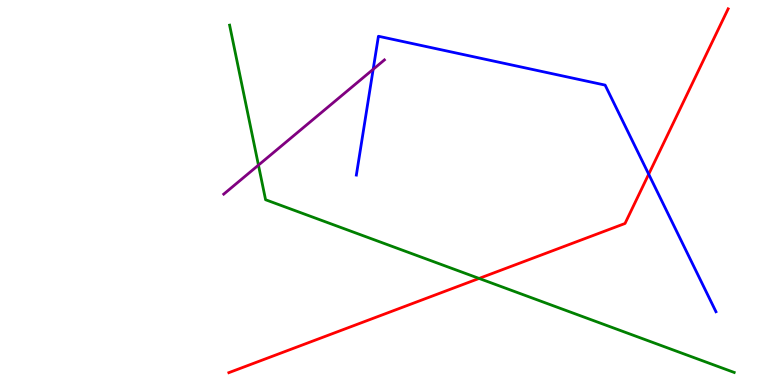[{'lines': ['blue', 'red'], 'intersections': [{'x': 8.37, 'y': 5.48}]}, {'lines': ['green', 'red'], 'intersections': [{'x': 6.18, 'y': 2.77}]}, {'lines': ['purple', 'red'], 'intersections': []}, {'lines': ['blue', 'green'], 'intersections': []}, {'lines': ['blue', 'purple'], 'intersections': [{'x': 4.82, 'y': 8.2}]}, {'lines': ['green', 'purple'], 'intersections': [{'x': 3.33, 'y': 5.71}]}]